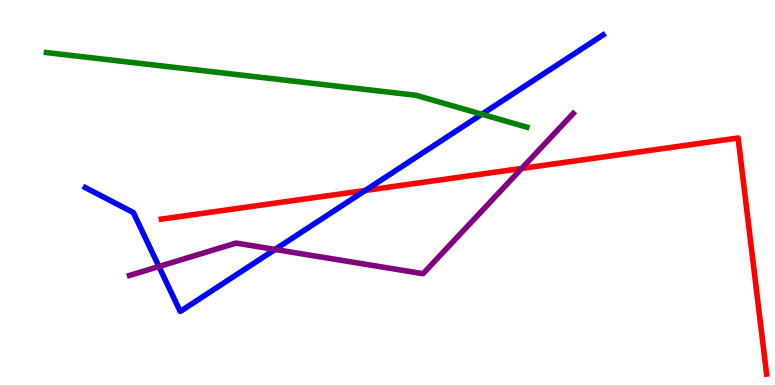[{'lines': ['blue', 'red'], 'intersections': [{'x': 4.71, 'y': 5.05}]}, {'lines': ['green', 'red'], 'intersections': []}, {'lines': ['purple', 'red'], 'intersections': [{'x': 6.73, 'y': 5.63}]}, {'lines': ['blue', 'green'], 'intersections': [{'x': 6.22, 'y': 7.03}]}, {'lines': ['blue', 'purple'], 'intersections': [{'x': 2.05, 'y': 3.08}, {'x': 3.55, 'y': 3.52}]}, {'lines': ['green', 'purple'], 'intersections': []}]